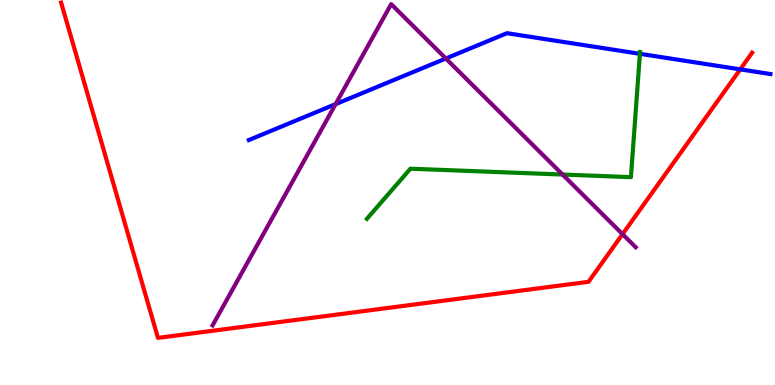[{'lines': ['blue', 'red'], 'intersections': [{'x': 9.55, 'y': 8.2}]}, {'lines': ['green', 'red'], 'intersections': []}, {'lines': ['purple', 'red'], 'intersections': [{'x': 8.03, 'y': 3.92}]}, {'lines': ['blue', 'green'], 'intersections': [{'x': 8.26, 'y': 8.6}]}, {'lines': ['blue', 'purple'], 'intersections': [{'x': 4.33, 'y': 7.29}, {'x': 5.75, 'y': 8.48}]}, {'lines': ['green', 'purple'], 'intersections': [{'x': 7.26, 'y': 5.47}]}]